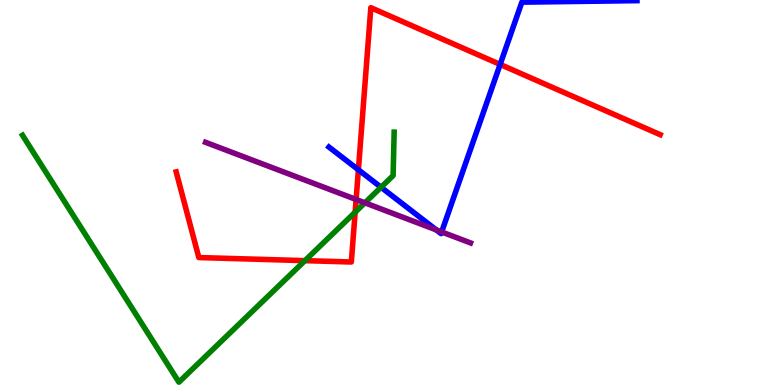[{'lines': ['blue', 'red'], 'intersections': [{'x': 4.62, 'y': 5.59}, {'x': 6.45, 'y': 8.33}]}, {'lines': ['green', 'red'], 'intersections': [{'x': 3.93, 'y': 3.23}, {'x': 4.58, 'y': 4.49}]}, {'lines': ['purple', 'red'], 'intersections': [{'x': 4.6, 'y': 4.82}]}, {'lines': ['blue', 'green'], 'intersections': [{'x': 4.92, 'y': 5.14}]}, {'lines': ['blue', 'purple'], 'intersections': [{'x': 5.63, 'y': 4.03}, {'x': 5.7, 'y': 3.98}]}, {'lines': ['green', 'purple'], 'intersections': [{'x': 4.71, 'y': 4.73}]}]